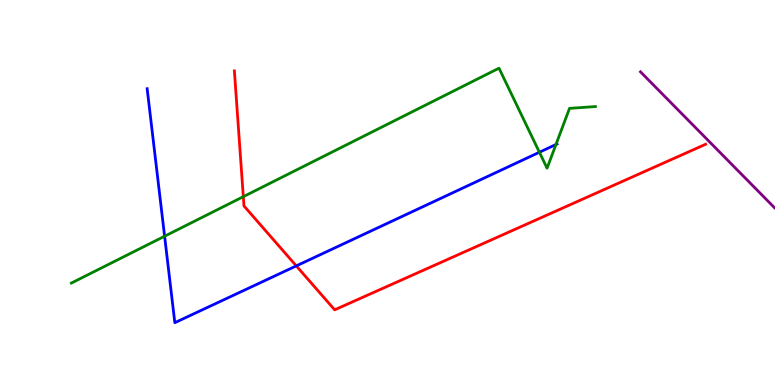[{'lines': ['blue', 'red'], 'intersections': [{'x': 3.82, 'y': 3.09}]}, {'lines': ['green', 'red'], 'intersections': [{'x': 3.14, 'y': 4.89}]}, {'lines': ['purple', 'red'], 'intersections': []}, {'lines': ['blue', 'green'], 'intersections': [{'x': 2.12, 'y': 3.86}, {'x': 6.96, 'y': 6.05}, {'x': 7.17, 'y': 6.25}]}, {'lines': ['blue', 'purple'], 'intersections': []}, {'lines': ['green', 'purple'], 'intersections': []}]